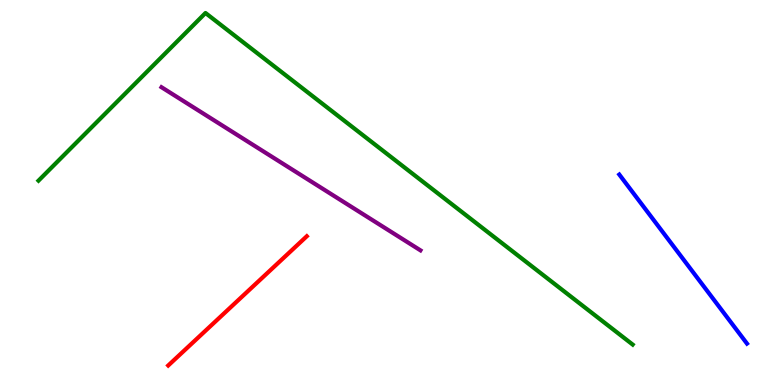[{'lines': ['blue', 'red'], 'intersections': []}, {'lines': ['green', 'red'], 'intersections': []}, {'lines': ['purple', 'red'], 'intersections': []}, {'lines': ['blue', 'green'], 'intersections': []}, {'lines': ['blue', 'purple'], 'intersections': []}, {'lines': ['green', 'purple'], 'intersections': []}]